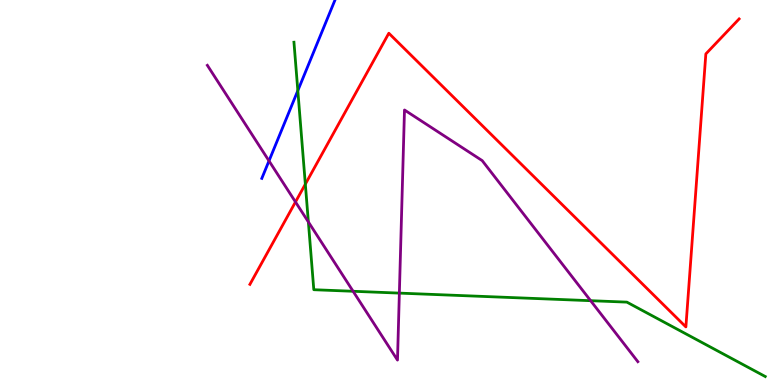[{'lines': ['blue', 'red'], 'intersections': []}, {'lines': ['green', 'red'], 'intersections': [{'x': 3.94, 'y': 5.22}]}, {'lines': ['purple', 'red'], 'intersections': [{'x': 3.81, 'y': 4.75}]}, {'lines': ['blue', 'green'], 'intersections': [{'x': 3.84, 'y': 7.65}]}, {'lines': ['blue', 'purple'], 'intersections': [{'x': 3.47, 'y': 5.82}]}, {'lines': ['green', 'purple'], 'intersections': [{'x': 3.98, 'y': 4.24}, {'x': 4.56, 'y': 2.43}, {'x': 5.15, 'y': 2.39}, {'x': 7.62, 'y': 2.19}]}]